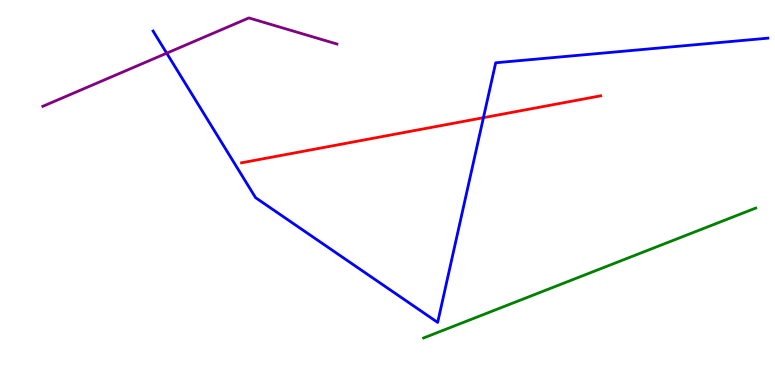[{'lines': ['blue', 'red'], 'intersections': [{'x': 6.24, 'y': 6.94}]}, {'lines': ['green', 'red'], 'intersections': []}, {'lines': ['purple', 'red'], 'intersections': []}, {'lines': ['blue', 'green'], 'intersections': []}, {'lines': ['blue', 'purple'], 'intersections': [{'x': 2.15, 'y': 8.62}]}, {'lines': ['green', 'purple'], 'intersections': []}]